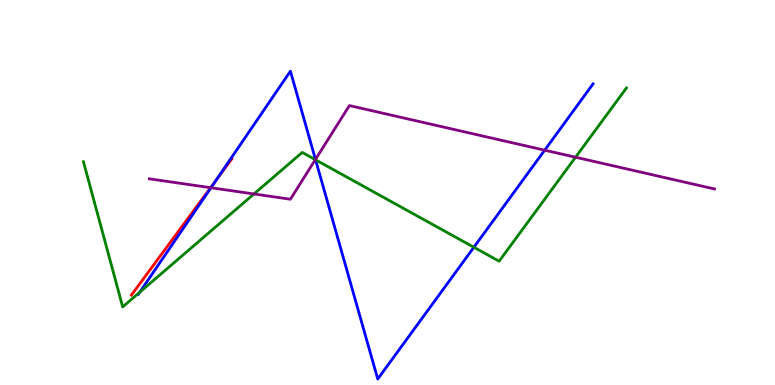[{'lines': ['blue', 'red'], 'intersections': [{'x': 2.79, 'y': 5.31}]}, {'lines': ['green', 'red'], 'intersections': []}, {'lines': ['purple', 'red'], 'intersections': [{'x': 2.72, 'y': 5.13}]}, {'lines': ['blue', 'green'], 'intersections': [{'x': 1.8, 'y': 2.41}, {'x': 4.07, 'y': 5.85}, {'x': 6.11, 'y': 3.58}]}, {'lines': ['blue', 'purple'], 'intersections': [{'x': 2.72, 'y': 5.12}, {'x': 4.07, 'y': 5.86}, {'x': 7.03, 'y': 6.1}]}, {'lines': ['green', 'purple'], 'intersections': [{'x': 3.28, 'y': 4.96}, {'x': 4.07, 'y': 5.85}, {'x': 7.43, 'y': 5.92}]}]